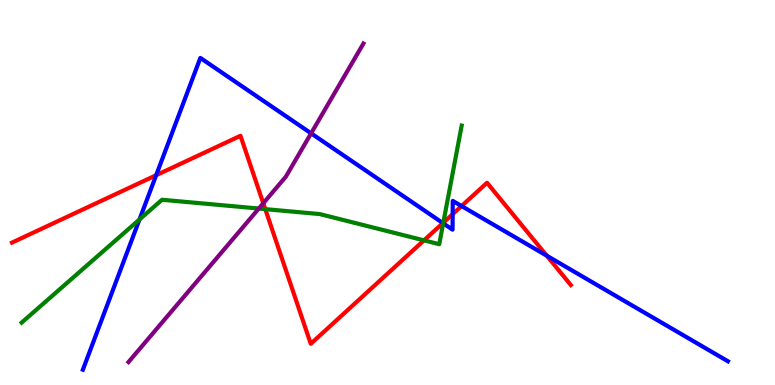[{'lines': ['blue', 'red'], 'intersections': [{'x': 2.01, 'y': 5.45}, {'x': 5.71, 'y': 4.21}, {'x': 5.84, 'y': 4.44}, {'x': 5.96, 'y': 4.65}, {'x': 7.06, 'y': 3.36}]}, {'lines': ['green', 'red'], 'intersections': [{'x': 3.42, 'y': 4.57}, {'x': 5.47, 'y': 3.76}, {'x': 5.72, 'y': 4.22}]}, {'lines': ['purple', 'red'], 'intersections': [{'x': 3.4, 'y': 4.72}]}, {'lines': ['blue', 'green'], 'intersections': [{'x': 1.8, 'y': 4.3}, {'x': 5.72, 'y': 4.2}]}, {'lines': ['blue', 'purple'], 'intersections': [{'x': 4.01, 'y': 6.54}]}, {'lines': ['green', 'purple'], 'intersections': [{'x': 3.34, 'y': 4.58}]}]